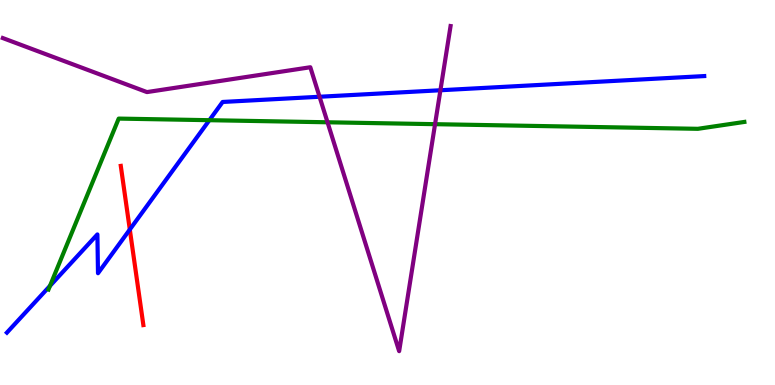[{'lines': ['blue', 'red'], 'intersections': [{'x': 1.67, 'y': 4.04}]}, {'lines': ['green', 'red'], 'intersections': []}, {'lines': ['purple', 'red'], 'intersections': []}, {'lines': ['blue', 'green'], 'intersections': [{'x': 0.645, 'y': 2.57}, {'x': 2.7, 'y': 6.88}]}, {'lines': ['blue', 'purple'], 'intersections': [{'x': 4.12, 'y': 7.49}, {'x': 5.68, 'y': 7.66}]}, {'lines': ['green', 'purple'], 'intersections': [{'x': 4.23, 'y': 6.82}, {'x': 5.61, 'y': 6.77}]}]